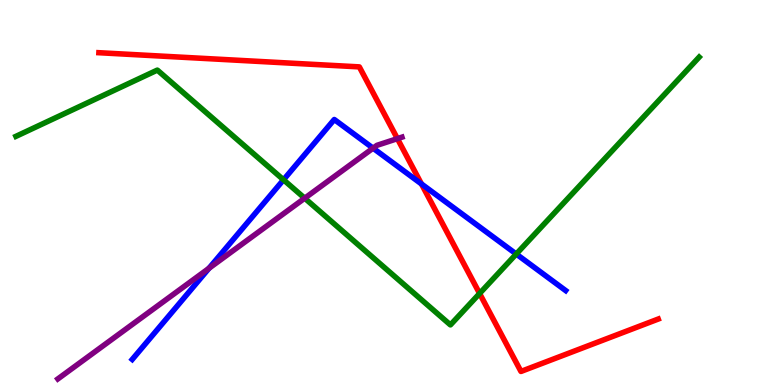[{'lines': ['blue', 'red'], 'intersections': [{'x': 5.44, 'y': 5.22}]}, {'lines': ['green', 'red'], 'intersections': [{'x': 6.19, 'y': 2.38}]}, {'lines': ['purple', 'red'], 'intersections': [{'x': 5.13, 'y': 6.4}]}, {'lines': ['blue', 'green'], 'intersections': [{'x': 3.66, 'y': 5.33}, {'x': 6.66, 'y': 3.4}]}, {'lines': ['blue', 'purple'], 'intersections': [{'x': 2.7, 'y': 3.03}, {'x': 4.81, 'y': 6.15}]}, {'lines': ['green', 'purple'], 'intersections': [{'x': 3.93, 'y': 4.85}]}]